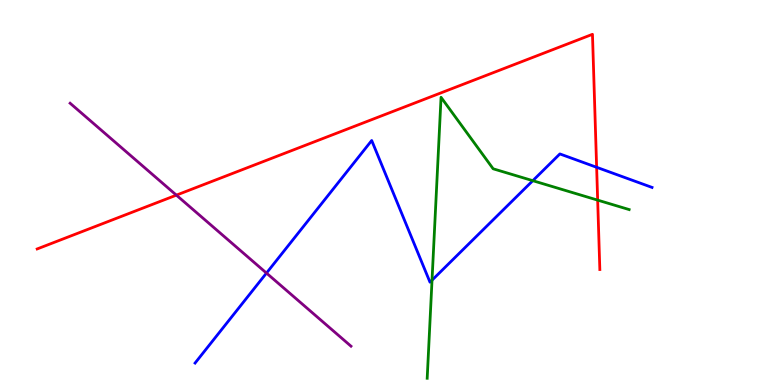[{'lines': ['blue', 'red'], 'intersections': [{'x': 7.7, 'y': 5.65}]}, {'lines': ['green', 'red'], 'intersections': [{'x': 7.71, 'y': 4.8}]}, {'lines': ['purple', 'red'], 'intersections': [{'x': 2.28, 'y': 4.93}]}, {'lines': ['blue', 'green'], 'intersections': [{'x': 5.57, 'y': 2.72}, {'x': 6.87, 'y': 5.31}]}, {'lines': ['blue', 'purple'], 'intersections': [{'x': 3.44, 'y': 2.91}]}, {'lines': ['green', 'purple'], 'intersections': []}]